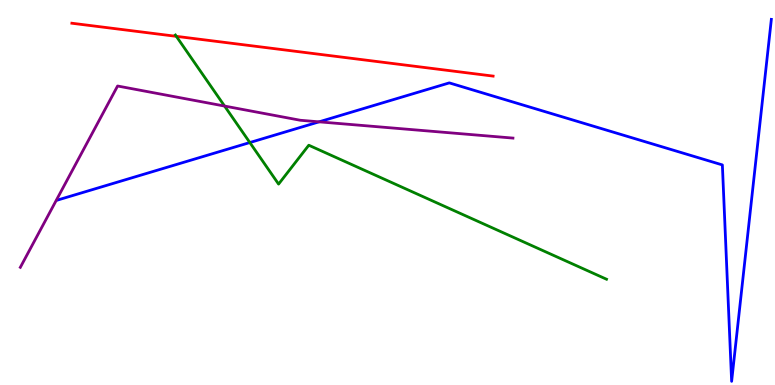[{'lines': ['blue', 'red'], 'intersections': []}, {'lines': ['green', 'red'], 'intersections': [{'x': 2.28, 'y': 9.06}]}, {'lines': ['purple', 'red'], 'intersections': []}, {'lines': ['blue', 'green'], 'intersections': [{'x': 3.22, 'y': 6.3}]}, {'lines': ['blue', 'purple'], 'intersections': [{'x': 4.12, 'y': 6.84}]}, {'lines': ['green', 'purple'], 'intersections': [{'x': 2.9, 'y': 7.25}]}]